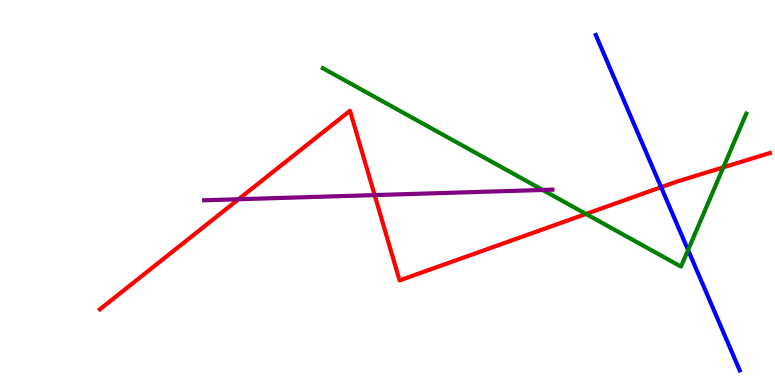[{'lines': ['blue', 'red'], 'intersections': [{'x': 8.53, 'y': 5.14}]}, {'lines': ['green', 'red'], 'intersections': [{'x': 7.56, 'y': 4.44}, {'x': 9.33, 'y': 5.65}]}, {'lines': ['purple', 'red'], 'intersections': [{'x': 3.08, 'y': 4.83}, {'x': 4.83, 'y': 4.93}]}, {'lines': ['blue', 'green'], 'intersections': [{'x': 8.88, 'y': 3.51}]}, {'lines': ['blue', 'purple'], 'intersections': []}, {'lines': ['green', 'purple'], 'intersections': [{'x': 7.0, 'y': 5.07}]}]